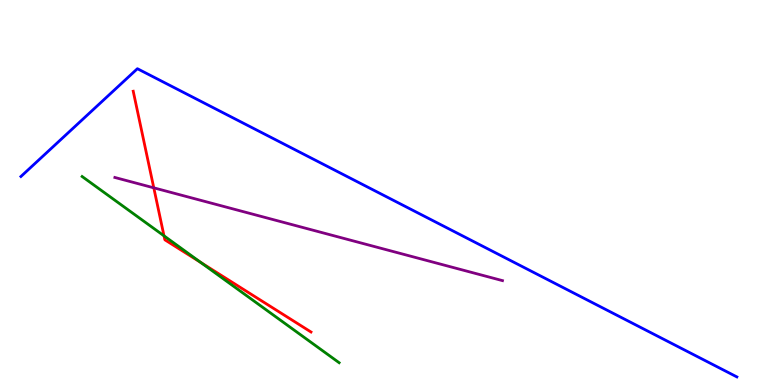[{'lines': ['blue', 'red'], 'intersections': []}, {'lines': ['green', 'red'], 'intersections': [{'x': 2.12, 'y': 3.87}, {'x': 2.59, 'y': 3.18}]}, {'lines': ['purple', 'red'], 'intersections': [{'x': 1.98, 'y': 5.12}]}, {'lines': ['blue', 'green'], 'intersections': []}, {'lines': ['blue', 'purple'], 'intersections': []}, {'lines': ['green', 'purple'], 'intersections': []}]